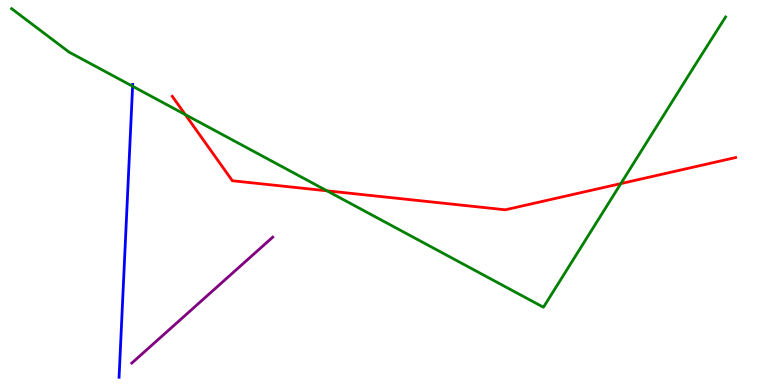[{'lines': ['blue', 'red'], 'intersections': []}, {'lines': ['green', 'red'], 'intersections': [{'x': 2.39, 'y': 7.02}, {'x': 4.22, 'y': 5.04}, {'x': 8.01, 'y': 5.23}]}, {'lines': ['purple', 'red'], 'intersections': []}, {'lines': ['blue', 'green'], 'intersections': [{'x': 1.71, 'y': 7.76}]}, {'lines': ['blue', 'purple'], 'intersections': []}, {'lines': ['green', 'purple'], 'intersections': []}]